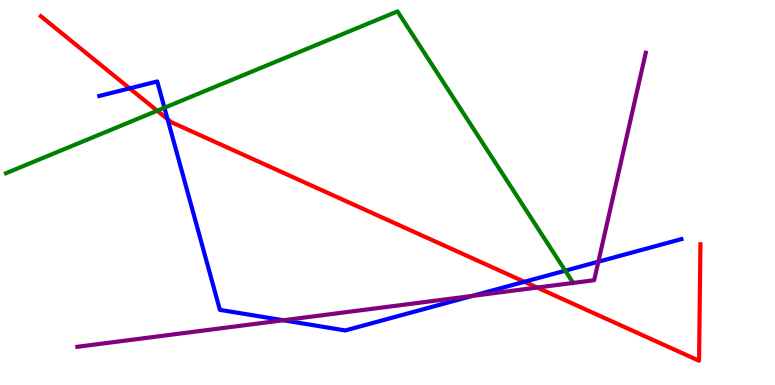[{'lines': ['blue', 'red'], 'intersections': [{'x': 1.67, 'y': 7.71}, {'x': 2.16, 'y': 6.91}, {'x': 6.77, 'y': 2.68}]}, {'lines': ['green', 'red'], 'intersections': [{'x': 2.03, 'y': 7.12}]}, {'lines': ['purple', 'red'], 'intersections': [{'x': 6.93, 'y': 2.53}]}, {'lines': ['blue', 'green'], 'intersections': [{'x': 2.12, 'y': 7.2}, {'x': 7.29, 'y': 2.97}]}, {'lines': ['blue', 'purple'], 'intersections': [{'x': 3.66, 'y': 1.68}, {'x': 6.1, 'y': 2.31}, {'x': 7.72, 'y': 3.2}]}, {'lines': ['green', 'purple'], 'intersections': []}]